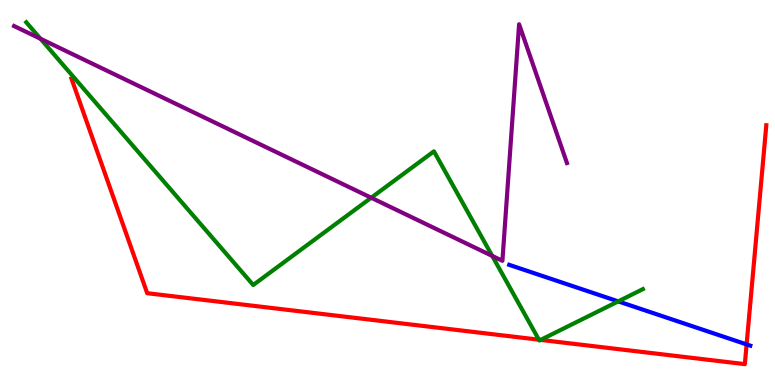[{'lines': ['blue', 'red'], 'intersections': [{'x': 9.63, 'y': 1.05}]}, {'lines': ['green', 'red'], 'intersections': [{'x': 6.95, 'y': 1.18}, {'x': 6.98, 'y': 1.17}]}, {'lines': ['purple', 'red'], 'intersections': []}, {'lines': ['blue', 'green'], 'intersections': [{'x': 7.98, 'y': 2.17}]}, {'lines': ['blue', 'purple'], 'intersections': []}, {'lines': ['green', 'purple'], 'intersections': [{'x': 0.522, 'y': 8.99}, {'x': 4.79, 'y': 4.86}, {'x': 6.35, 'y': 3.35}]}]